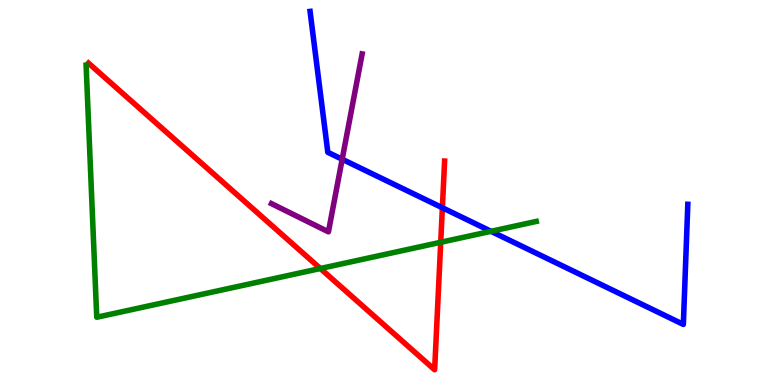[{'lines': ['blue', 'red'], 'intersections': [{'x': 5.71, 'y': 4.6}]}, {'lines': ['green', 'red'], 'intersections': [{'x': 4.13, 'y': 3.03}, {'x': 5.69, 'y': 3.71}]}, {'lines': ['purple', 'red'], 'intersections': []}, {'lines': ['blue', 'green'], 'intersections': [{'x': 6.34, 'y': 3.99}]}, {'lines': ['blue', 'purple'], 'intersections': [{'x': 4.42, 'y': 5.86}]}, {'lines': ['green', 'purple'], 'intersections': []}]